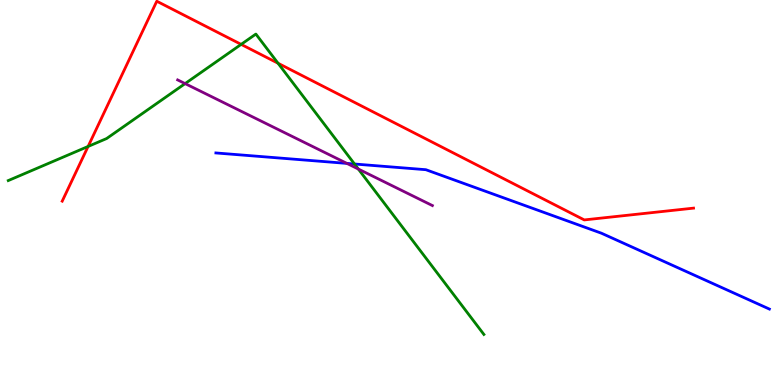[{'lines': ['blue', 'red'], 'intersections': []}, {'lines': ['green', 'red'], 'intersections': [{'x': 1.14, 'y': 6.2}, {'x': 3.11, 'y': 8.85}, {'x': 3.59, 'y': 8.36}]}, {'lines': ['purple', 'red'], 'intersections': []}, {'lines': ['blue', 'green'], 'intersections': [{'x': 4.57, 'y': 5.74}]}, {'lines': ['blue', 'purple'], 'intersections': [{'x': 4.48, 'y': 5.76}]}, {'lines': ['green', 'purple'], 'intersections': [{'x': 2.39, 'y': 7.83}, {'x': 4.62, 'y': 5.61}]}]